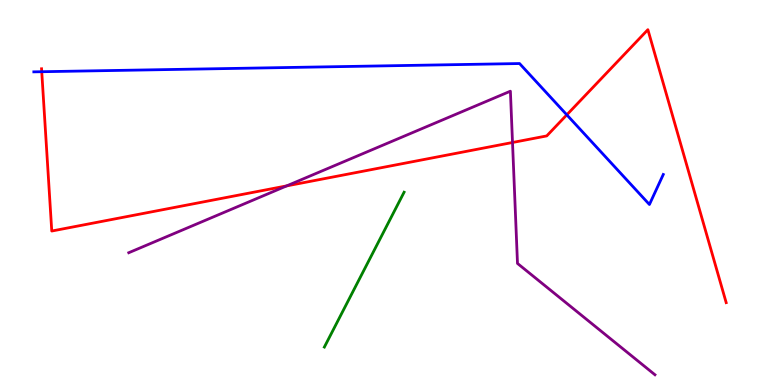[{'lines': ['blue', 'red'], 'intersections': [{'x': 0.539, 'y': 8.14}, {'x': 7.31, 'y': 7.02}]}, {'lines': ['green', 'red'], 'intersections': []}, {'lines': ['purple', 'red'], 'intersections': [{'x': 3.7, 'y': 5.17}, {'x': 6.61, 'y': 6.3}]}, {'lines': ['blue', 'green'], 'intersections': []}, {'lines': ['blue', 'purple'], 'intersections': []}, {'lines': ['green', 'purple'], 'intersections': []}]